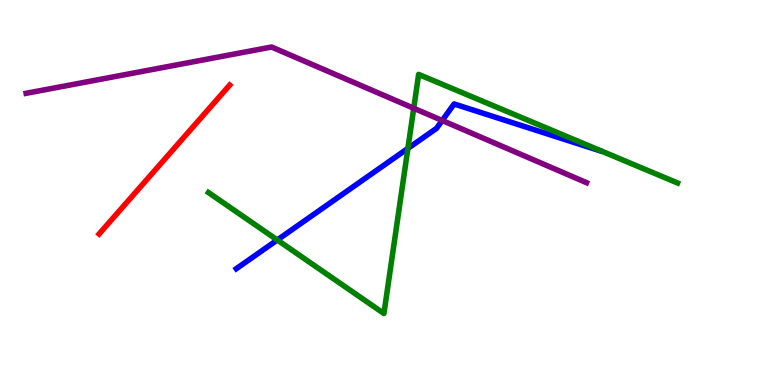[{'lines': ['blue', 'red'], 'intersections': []}, {'lines': ['green', 'red'], 'intersections': []}, {'lines': ['purple', 'red'], 'intersections': []}, {'lines': ['blue', 'green'], 'intersections': [{'x': 3.58, 'y': 3.77}, {'x': 5.26, 'y': 6.14}]}, {'lines': ['blue', 'purple'], 'intersections': [{'x': 5.71, 'y': 6.87}]}, {'lines': ['green', 'purple'], 'intersections': [{'x': 5.34, 'y': 7.19}]}]